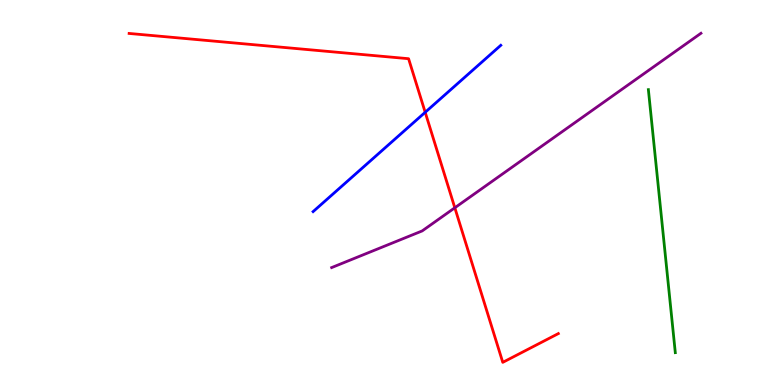[{'lines': ['blue', 'red'], 'intersections': [{'x': 5.49, 'y': 7.08}]}, {'lines': ['green', 'red'], 'intersections': []}, {'lines': ['purple', 'red'], 'intersections': [{'x': 5.87, 'y': 4.6}]}, {'lines': ['blue', 'green'], 'intersections': []}, {'lines': ['blue', 'purple'], 'intersections': []}, {'lines': ['green', 'purple'], 'intersections': []}]